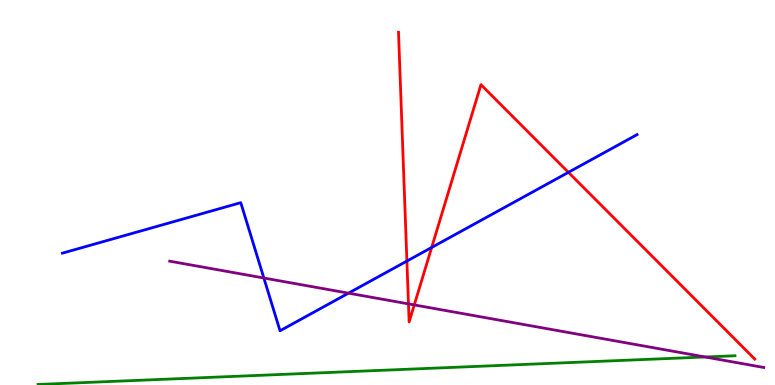[{'lines': ['blue', 'red'], 'intersections': [{'x': 5.25, 'y': 3.22}, {'x': 5.57, 'y': 3.57}, {'x': 7.33, 'y': 5.52}]}, {'lines': ['green', 'red'], 'intersections': []}, {'lines': ['purple', 'red'], 'intersections': [{'x': 5.27, 'y': 2.11}, {'x': 5.35, 'y': 2.08}]}, {'lines': ['blue', 'green'], 'intersections': []}, {'lines': ['blue', 'purple'], 'intersections': [{'x': 3.4, 'y': 2.78}, {'x': 4.5, 'y': 2.39}]}, {'lines': ['green', 'purple'], 'intersections': [{'x': 9.1, 'y': 0.728}]}]